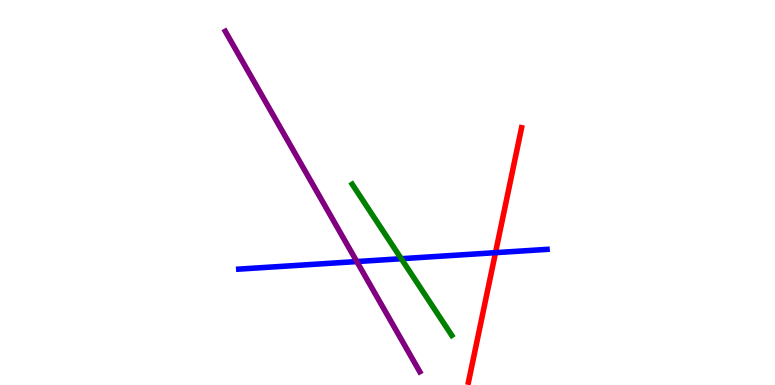[{'lines': ['blue', 'red'], 'intersections': [{'x': 6.39, 'y': 3.44}]}, {'lines': ['green', 'red'], 'intersections': []}, {'lines': ['purple', 'red'], 'intersections': []}, {'lines': ['blue', 'green'], 'intersections': [{'x': 5.18, 'y': 3.28}]}, {'lines': ['blue', 'purple'], 'intersections': [{'x': 4.6, 'y': 3.21}]}, {'lines': ['green', 'purple'], 'intersections': []}]